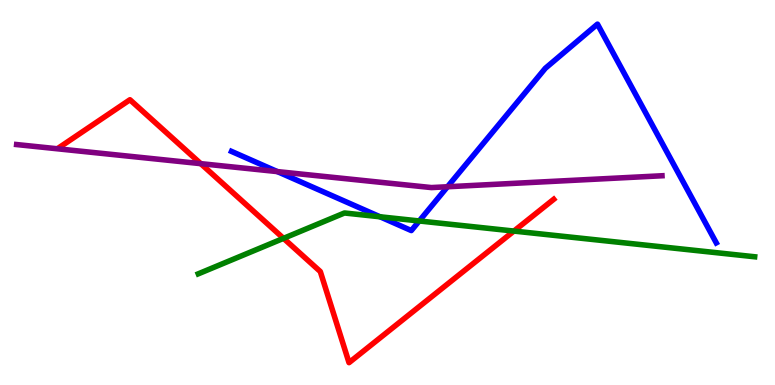[{'lines': ['blue', 'red'], 'intersections': []}, {'lines': ['green', 'red'], 'intersections': [{'x': 3.66, 'y': 3.81}, {'x': 6.63, 'y': 4.0}]}, {'lines': ['purple', 'red'], 'intersections': [{'x': 2.59, 'y': 5.75}]}, {'lines': ['blue', 'green'], 'intersections': [{'x': 4.9, 'y': 4.37}, {'x': 5.41, 'y': 4.26}]}, {'lines': ['blue', 'purple'], 'intersections': [{'x': 3.58, 'y': 5.54}, {'x': 5.77, 'y': 5.15}]}, {'lines': ['green', 'purple'], 'intersections': []}]